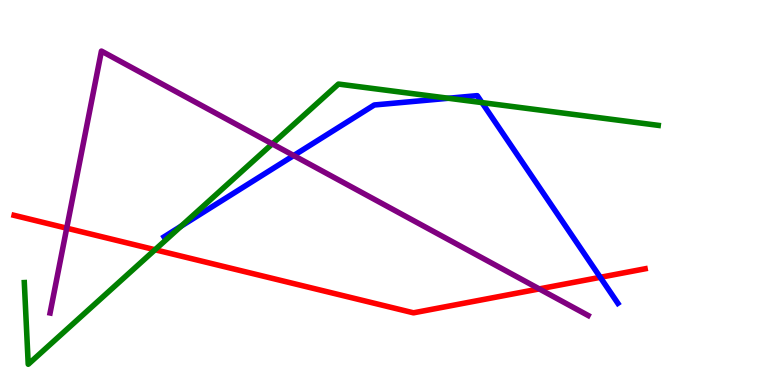[{'lines': ['blue', 'red'], 'intersections': [{'x': 7.75, 'y': 2.8}]}, {'lines': ['green', 'red'], 'intersections': [{'x': 2.0, 'y': 3.51}]}, {'lines': ['purple', 'red'], 'intersections': [{'x': 0.861, 'y': 4.07}, {'x': 6.96, 'y': 2.5}]}, {'lines': ['blue', 'green'], 'intersections': [{'x': 2.34, 'y': 4.13}, {'x': 5.79, 'y': 7.45}, {'x': 6.22, 'y': 7.34}]}, {'lines': ['blue', 'purple'], 'intersections': [{'x': 3.79, 'y': 5.96}]}, {'lines': ['green', 'purple'], 'intersections': [{'x': 3.51, 'y': 6.26}]}]